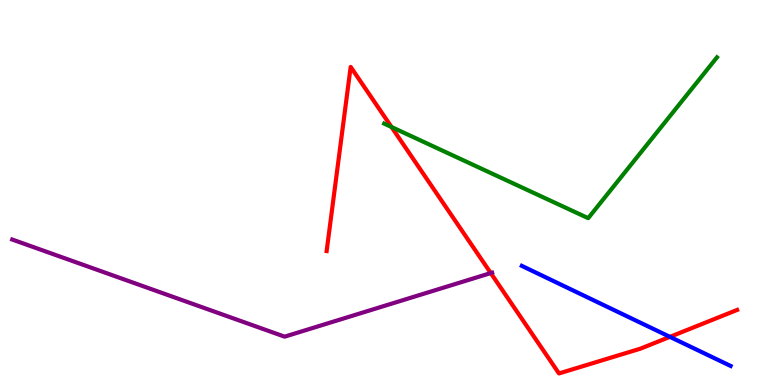[{'lines': ['blue', 'red'], 'intersections': [{'x': 8.64, 'y': 1.25}]}, {'lines': ['green', 'red'], 'intersections': [{'x': 5.05, 'y': 6.7}]}, {'lines': ['purple', 'red'], 'intersections': [{'x': 6.33, 'y': 2.91}]}, {'lines': ['blue', 'green'], 'intersections': []}, {'lines': ['blue', 'purple'], 'intersections': []}, {'lines': ['green', 'purple'], 'intersections': []}]